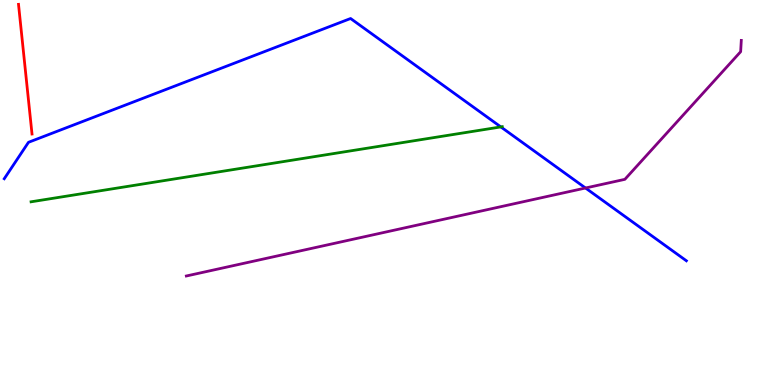[{'lines': ['blue', 'red'], 'intersections': []}, {'lines': ['green', 'red'], 'intersections': []}, {'lines': ['purple', 'red'], 'intersections': []}, {'lines': ['blue', 'green'], 'intersections': [{'x': 6.46, 'y': 6.7}]}, {'lines': ['blue', 'purple'], 'intersections': [{'x': 7.56, 'y': 5.12}]}, {'lines': ['green', 'purple'], 'intersections': []}]